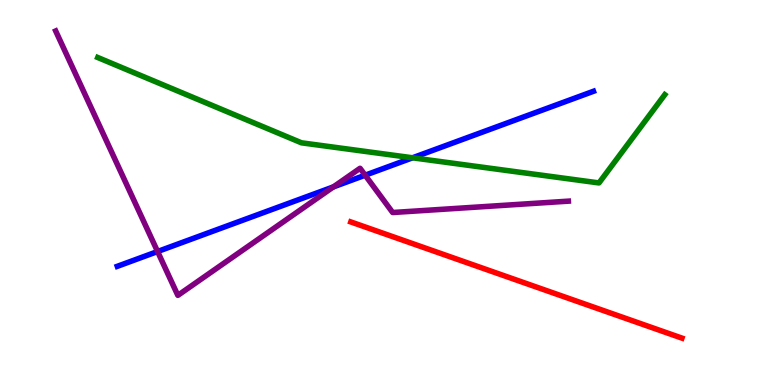[{'lines': ['blue', 'red'], 'intersections': []}, {'lines': ['green', 'red'], 'intersections': []}, {'lines': ['purple', 'red'], 'intersections': []}, {'lines': ['blue', 'green'], 'intersections': [{'x': 5.32, 'y': 5.9}]}, {'lines': ['blue', 'purple'], 'intersections': [{'x': 2.03, 'y': 3.47}, {'x': 4.3, 'y': 5.15}, {'x': 4.71, 'y': 5.45}]}, {'lines': ['green', 'purple'], 'intersections': []}]